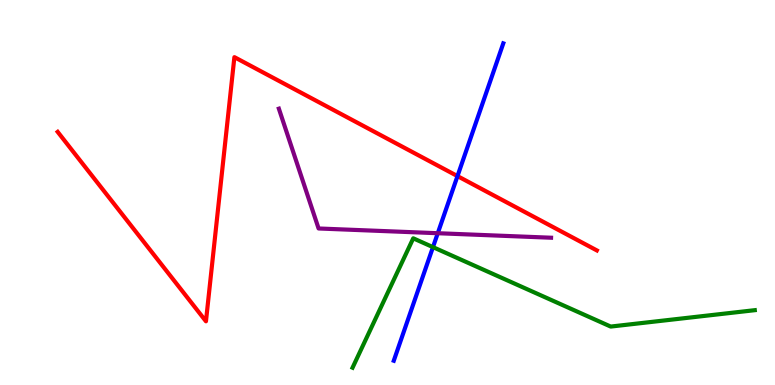[{'lines': ['blue', 'red'], 'intersections': [{'x': 5.9, 'y': 5.43}]}, {'lines': ['green', 'red'], 'intersections': []}, {'lines': ['purple', 'red'], 'intersections': []}, {'lines': ['blue', 'green'], 'intersections': [{'x': 5.59, 'y': 3.58}]}, {'lines': ['blue', 'purple'], 'intersections': [{'x': 5.65, 'y': 3.94}]}, {'lines': ['green', 'purple'], 'intersections': []}]